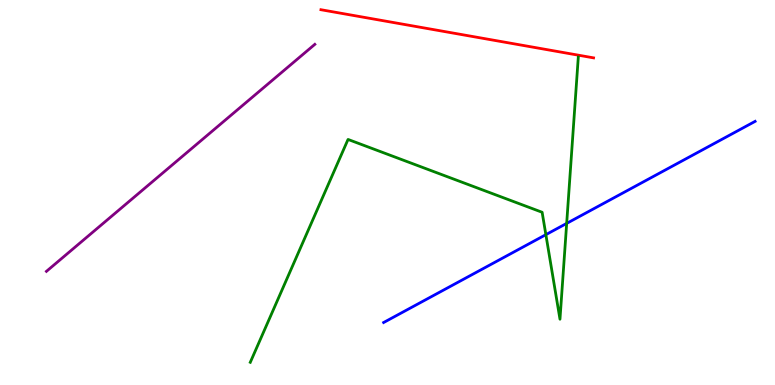[{'lines': ['blue', 'red'], 'intersections': []}, {'lines': ['green', 'red'], 'intersections': []}, {'lines': ['purple', 'red'], 'intersections': []}, {'lines': ['blue', 'green'], 'intersections': [{'x': 7.04, 'y': 3.9}, {'x': 7.31, 'y': 4.2}]}, {'lines': ['blue', 'purple'], 'intersections': []}, {'lines': ['green', 'purple'], 'intersections': []}]